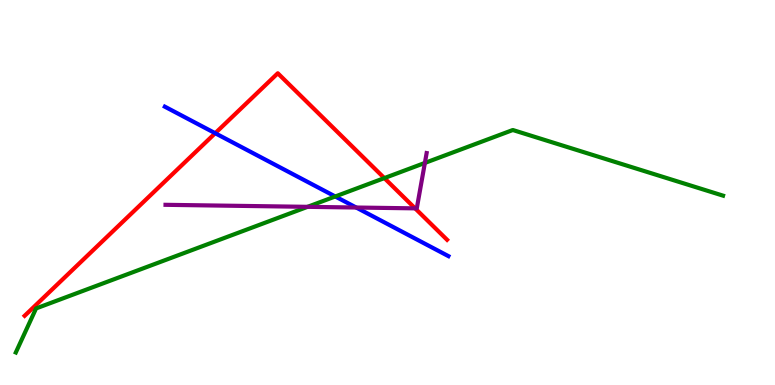[{'lines': ['blue', 'red'], 'intersections': [{'x': 2.78, 'y': 6.54}]}, {'lines': ['green', 'red'], 'intersections': [{'x': 4.96, 'y': 5.37}]}, {'lines': ['purple', 'red'], 'intersections': [{'x': 5.36, 'y': 4.59}]}, {'lines': ['blue', 'green'], 'intersections': [{'x': 4.33, 'y': 4.9}]}, {'lines': ['blue', 'purple'], 'intersections': [{'x': 4.6, 'y': 4.61}]}, {'lines': ['green', 'purple'], 'intersections': [{'x': 3.97, 'y': 4.63}, {'x': 5.48, 'y': 5.77}]}]